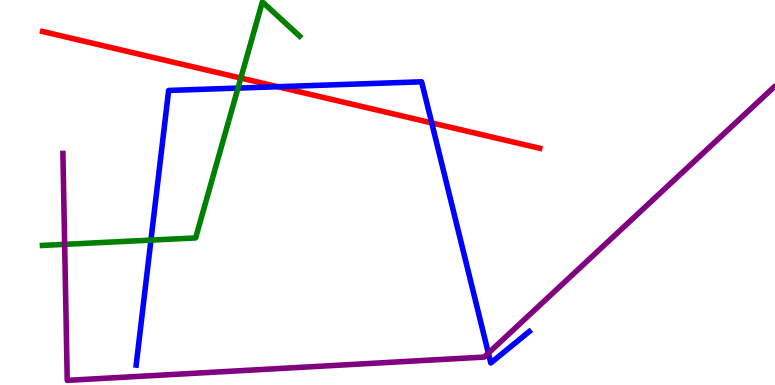[{'lines': ['blue', 'red'], 'intersections': [{'x': 3.58, 'y': 7.75}, {'x': 5.57, 'y': 6.81}]}, {'lines': ['green', 'red'], 'intersections': [{'x': 3.11, 'y': 7.97}]}, {'lines': ['purple', 'red'], 'intersections': []}, {'lines': ['blue', 'green'], 'intersections': [{'x': 1.95, 'y': 3.76}, {'x': 3.07, 'y': 7.71}]}, {'lines': ['blue', 'purple'], 'intersections': [{'x': 6.3, 'y': 0.828}]}, {'lines': ['green', 'purple'], 'intersections': [{'x': 0.834, 'y': 3.65}]}]